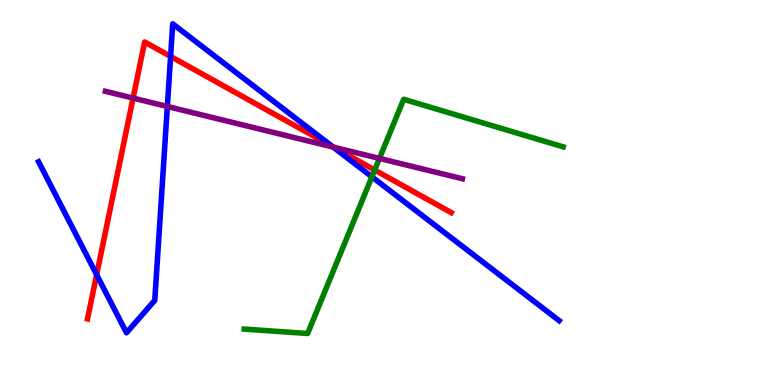[{'lines': ['blue', 'red'], 'intersections': [{'x': 1.25, 'y': 2.87}, {'x': 2.2, 'y': 8.53}, {'x': 4.29, 'y': 6.2}]}, {'lines': ['green', 'red'], 'intersections': [{'x': 4.83, 'y': 5.58}]}, {'lines': ['purple', 'red'], 'intersections': [{'x': 1.72, 'y': 7.45}, {'x': 4.31, 'y': 6.18}]}, {'lines': ['blue', 'green'], 'intersections': [{'x': 4.8, 'y': 5.41}]}, {'lines': ['blue', 'purple'], 'intersections': [{'x': 2.16, 'y': 7.23}, {'x': 4.3, 'y': 6.18}]}, {'lines': ['green', 'purple'], 'intersections': [{'x': 4.9, 'y': 5.89}]}]